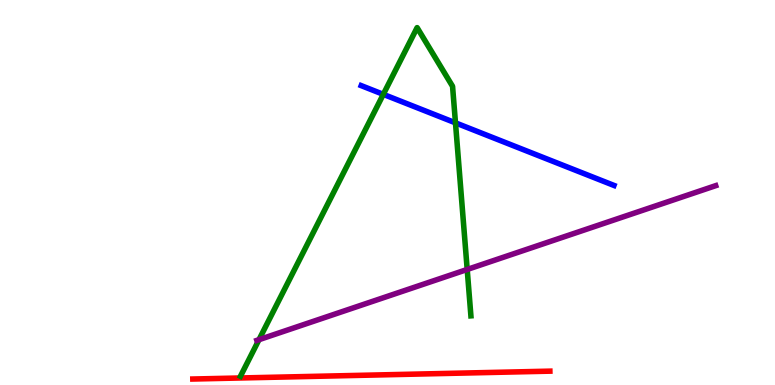[{'lines': ['blue', 'red'], 'intersections': []}, {'lines': ['green', 'red'], 'intersections': []}, {'lines': ['purple', 'red'], 'intersections': []}, {'lines': ['blue', 'green'], 'intersections': [{'x': 4.95, 'y': 7.55}, {'x': 5.88, 'y': 6.81}]}, {'lines': ['blue', 'purple'], 'intersections': []}, {'lines': ['green', 'purple'], 'intersections': [{'x': 3.34, 'y': 1.18}, {'x': 6.03, 'y': 3.0}]}]